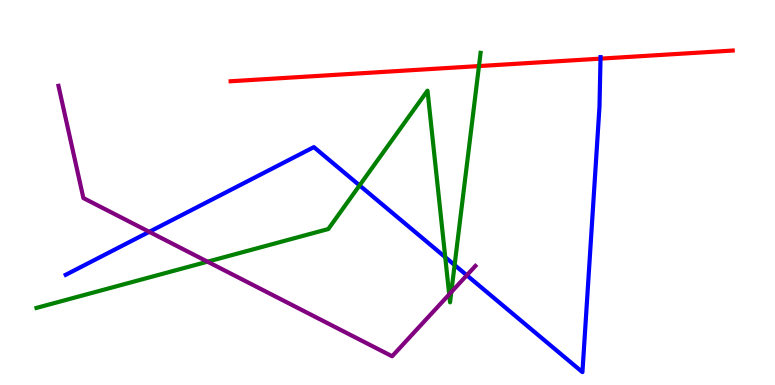[{'lines': ['blue', 'red'], 'intersections': [{'x': 7.75, 'y': 8.48}]}, {'lines': ['green', 'red'], 'intersections': [{'x': 6.18, 'y': 8.28}]}, {'lines': ['purple', 'red'], 'intersections': []}, {'lines': ['blue', 'green'], 'intersections': [{'x': 4.64, 'y': 5.18}, {'x': 5.74, 'y': 3.32}, {'x': 5.87, 'y': 3.12}]}, {'lines': ['blue', 'purple'], 'intersections': [{'x': 1.93, 'y': 3.98}, {'x': 6.02, 'y': 2.85}]}, {'lines': ['green', 'purple'], 'intersections': [{'x': 2.68, 'y': 3.2}, {'x': 5.8, 'y': 2.35}, {'x': 5.82, 'y': 2.41}]}]